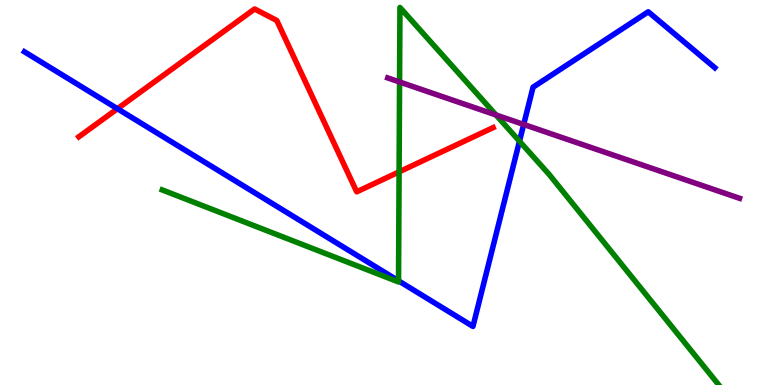[{'lines': ['blue', 'red'], 'intersections': [{'x': 1.52, 'y': 7.18}]}, {'lines': ['green', 'red'], 'intersections': [{'x': 5.15, 'y': 5.54}]}, {'lines': ['purple', 'red'], 'intersections': []}, {'lines': ['blue', 'green'], 'intersections': [{'x': 5.14, 'y': 2.71}, {'x': 6.7, 'y': 6.33}]}, {'lines': ['blue', 'purple'], 'intersections': [{'x': 6.76, 'y': 6.77}]}, {'lines': ['green', 'purple'], 'intersections': [{'x': 5.16, 'y': 7.87}, {'x': 6.4, 'y': 7.01}]}]